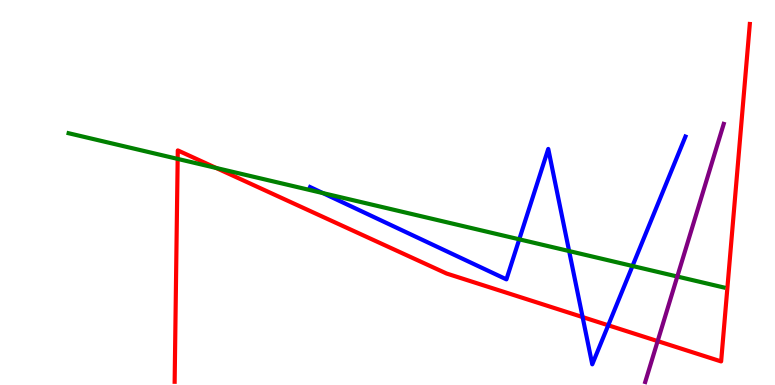[{'lines': ['blue', 'red'], 'intersections': [{'x': 7.52, 'y': 1.76}, {'x': 7.85, 'y': 1.55}]}, {'lines': ['green', 'red'], 'intersections': [{'x': 2.29, 'y': 5.87}, {'x': 2.79, 'y': 5.64}]}, {'lines': ['purple', 'red'], 'intersections': [{'x': 8.49, 'y': 1.14}]}, {'lines': ['blue', 'green'], 'intersections': [{'x': 4.17, 'y': 4.98}, {'x': 6.7, 'y': 3.78}, {'x': 7.34, 'y': 3.48}, {'x': 8.16, 'y': 3.09}]}, {'lines': ['blue', 'purple'], 'intersections': []}, {'lines': ['green', 'purple'], 'intersections': [{'x': 8.74, 'y': 2.82}]}]